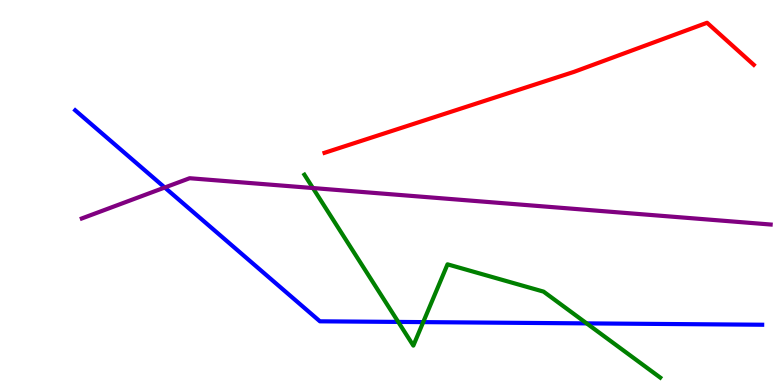[{'lines': ['blue', 'red'], 'intersections': []}, {'lines': ['green', 'red'], 'intersections': []}, {'lines': ['purple', 'red'], 'intersections': []}, {'lines': ['blue', 'green'], 'intersections': [{'x': 5.14, 'y': 1.64}, {'x': 5.46, 'y': 1.63}, {'x': 7.57, 'y': 1.6}]}, {'lines': ['blue', 'purple'], 'intersections': [{'x': 2.13, 'y': 5.13}]}, {'lines': ['green', 'purple'], 'intersections': [{'x': 4.04, 'y': 5.12}]}]